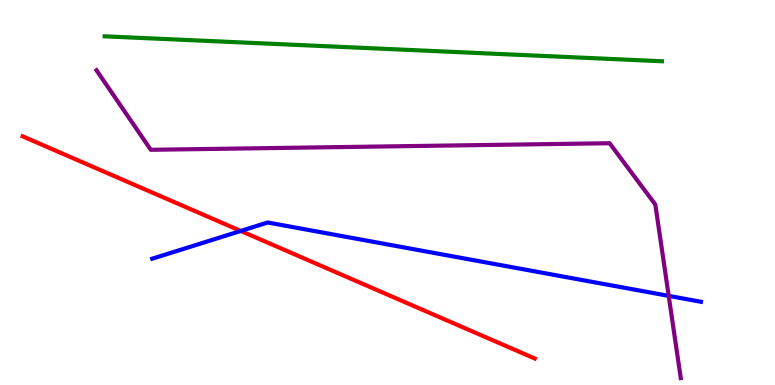[{'lines': ['blue', 'red'], 'intersections': [{'x': 3.11, 'y': 4.0}]}, {'lines': ['green', 'red'], 'intersections': []}, {'lines': ['purple', 'red'], 'intersections': []}, {'lines': ['blue', 'green'], 'intersections': []}, {'lines': ['blue', 'purple'], 'intersections': [{'x': 8.63, 'y': 2.31}]}, {'lines': ['green', 'purple'], 'intersections': []}]